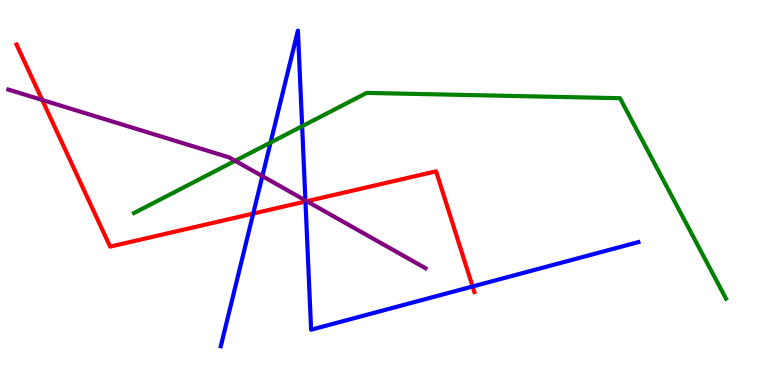[{'lines': ['blue', 'red'], 'intersections': [{'x': 3.27, 'y': 4.45}, {'x': 3.94, 'y': 4.77}, {'x': 6.1, 'y': 2.56}]}, {'lines': ['green', 'red'], 'intersections': []}, {'lines': ['purple', 'red'], 'intersections': [{'x': 0.545, 'y': 7.4}, {'x': 3.96, 'y': 4.77}]}, {'lines': ['blue', 'green'], 'intersections': [{'x': 3.49, 'y': 6.3}, {'x': 3.9, 'y': 6.72}]}, {'lines': ['blue', 'purple'], 'intersections': [{'x': 3.39, 'y': 5.43}, {'x': 3.94, 'y': 4.79}]}, {'lines': ['green', 'purple'], 'intersections': [{'x': 3.03, 'y': 5.82}]}]